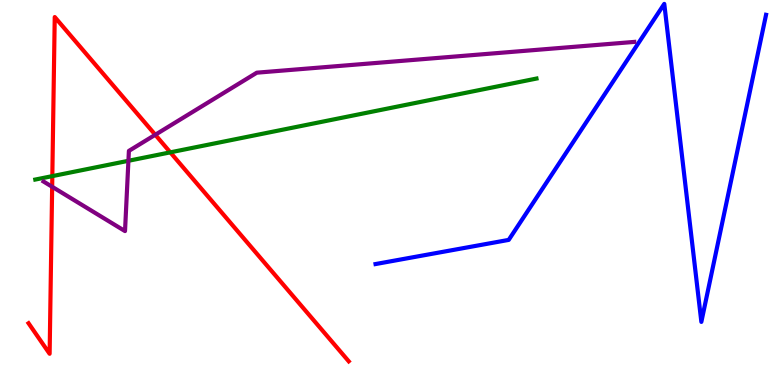[{'lines': ['blue', 'red'], 'intersections': []}, {'lines': ['green', 'red'], 'intersections': [{'x': 0.675, 'y': 5.43}, {'x': 2.2, 'y': 6.04}]}, {'lines': ['purple', 'red'], 'intersections': [{'x': 0.673, 'y': 5.15}, {'x': 2.0, 'y': 6.5}]}, {'lines': ['blue', 'green'], 'intersections': []}, {'lines': ['blue', 'purple'], 'intersections': []}, {'lines': ['green', 'purple'], 'intersections': [{'x': 1.66, 'y': 5.82}]}]